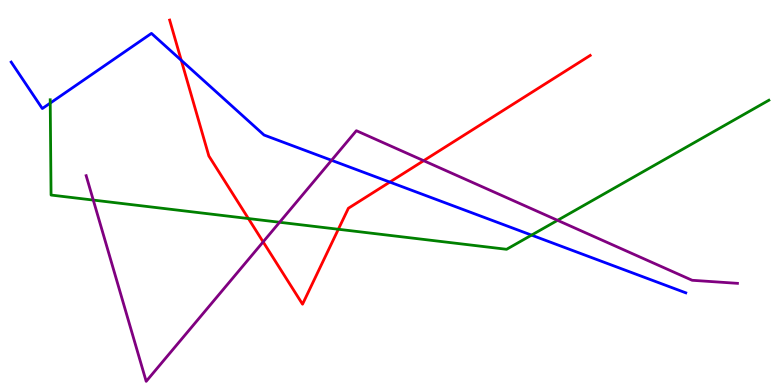[{'lines': ['blue', 'red'], 'intersections': [{'x': 2.34, 'y': 8.43}, {'x': 5.03, 'y': 5.27}]}, {'lines': ['green', 'red'], 'intersections': [{'x': 3.21, 'y': 4.32}, {'x': 4.37, 'y': 4.05}]}, {'lines': ['purple', 'red'], 'intersections': [{'x': 3.4, 'y': 3.72}, {'x': 5.47, 'y': 5.83}]}, {'lines': ['blue', 'green'], 'intersections': [{'x': 0.648, 'y': 7.32}, {'x': 6.86, 'y': 3.89}]}, {'lines': ['blue', 'purple'], 'intersections': [{'x': 4.28, 'y': 5.84}]}, {'lines': ['green', 'purple'], 'intersections': [{'x': 1.2, 'y': 4.8}, {'x': 3.61, 'y': 4.23}, {'x': 7.19, 'y': 4.28}]}]